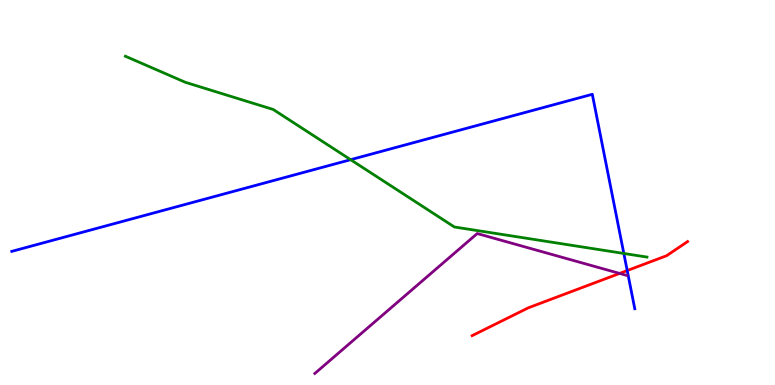[{'lines': ['blue', 'red'], 'intersections': [{'x': 8.09, 'y': 2.97}]}, {'lines': ['green', 'red'], 'intersections': []}, {'lines': ['purple', 'red'], 'intersections': [{'x': 7.99, 'y': 2.9}]}, {'lines': ['blue', 'green'], 'intersections': [{'x': 4.52, 'y': 5.85}, {'x': 8.05, 'y': 3.42}]}, {'lines': ['blue', 'purple'], 'intersections': []}, {'lines': ['green', 'purple'], 'intersections': []}]